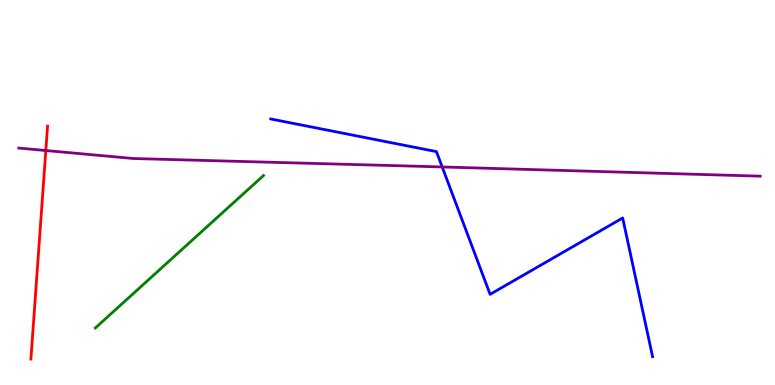[{'lines': ['blue', 'red'], 'intersections': []}, {'lines': ['green', 'red'], 'intersections': []}, {'lines': ['purple', 'red'], 'intersections': [{'x': 0.591, 'y': 6.09}]}, {'lines': ['blue', 'green'], 'intersections': []}, {'lines': ['blue', 'purple'], 'intersections': [{'x': 5.71, 'y': 5.66}]}, {'lines': ['green', 'purple'], 'intersections': []}]